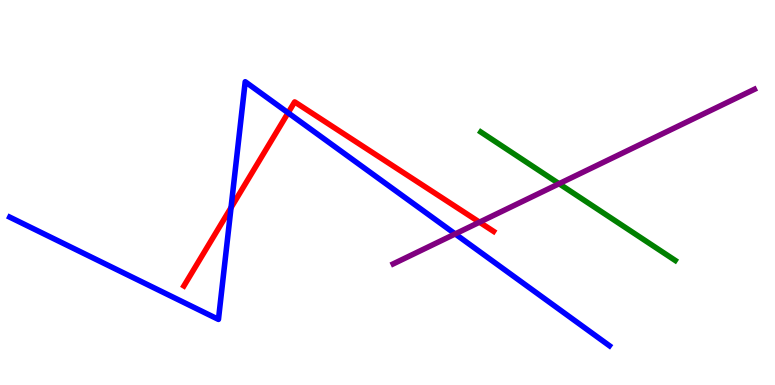[{'lines': ['blue', 'red'], 'intersections': [{'x': 2.98, 'y': 4.61}, {'x': 3.72, 'y': 7.07}]}, {'lines': ['green', 'red'], 'intersections': []}, {'lines': ['purple', 'red'], 'intersections': [{'x': 6.19, 'y': 4.23}]}, {'lines': ['blue', 'green'], 'intersections': []}, {'lines': ['blue', 'purple'], 'intersections': [{'x': 5.87, 'y': 3.92}]}, {'lines': ['green', 'purple'], 'intersections': [{'x': 7.21, 'y': 5.23}]}]